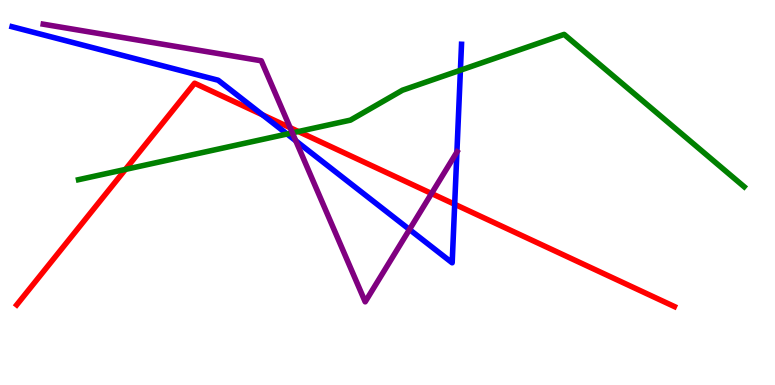[{'lines': ['blue', 'red'], 'intersections': [{'x': 3.39, 'y': 7.02}, {'x': 5.87, 'y': 4.69}]}, {'lines': ['green', 'red'], 'intersections': [{'x': 1.62, 'y': 5.6}, {'x': 3.85, 'y': 6.58}]}, {'lines': ['purple', 'red'], 'intersections': [{'x': 3.74, 'y': 6.68}, {'x': 5.57, 'y': 4.97}]}, {'lines': ['blue', 'green'], 'intersections': [{'x': 3.7, 'y': 6.52}, {'x': 5.94, 'y': 8.18}]}, {'lines': ['blue', 'purple'], 'intersections': [{'x': 3.82, 'y': 6.34}, {'x': 5.28, 'y': 4.04}, {'x': 5.9, 'y': 6.05}]}, {'lines': ['green', 'purple'], 'intersections': [{'x': 3.77, 'y': 6.55}]}]